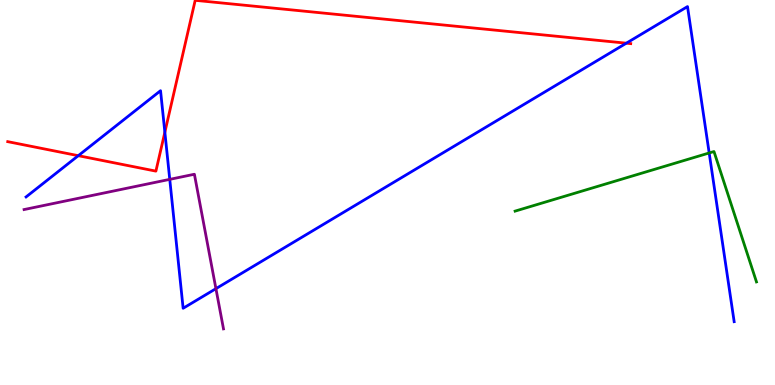[{'lines': ['blue', 'red'], 'intersections': [{'x': 1.01, 'y': 5.96}, {'x': 2.13, 'y': 6.57}, {'x': 8.08, 'y': 8.88}]}, {'lines': ['green', 'red'], 'intersections': []}, {'lines': ['purple', 'red'], 'intersections': []}, {'lines': ['blue', 'green'], 'intersections': [{'x': 9.15, 'y': 6.03}]}, {'lines': ['blue', 'purple'], 'intersections': [{'x': 2.19, 'y': 5.34}, {'x': 2.79, 'y': 2.5}]}, {'lines': ['green', 'purple'], 'intersections': []}]